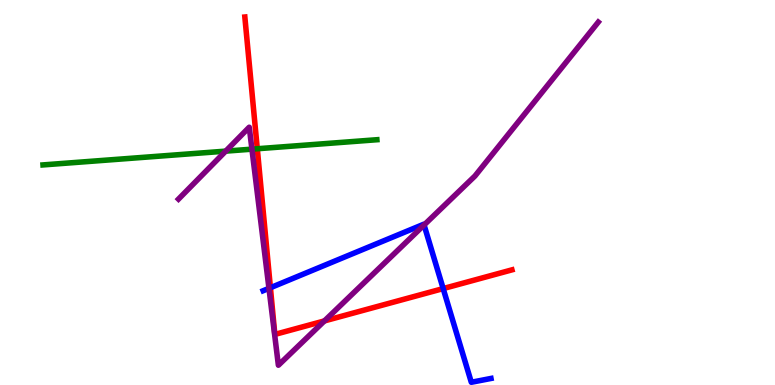[{'lines': ['blue', 'red'], 'intersections': [{'x': 3.49, 'y': 2.53}, {'x': 5.72, 'y': 2.5}]}, {'lines': ['green', 'red'], 'intersections': [{'x': 3.32, 'y': 6.14}]}, {'lines': ['purple', 'red'], 'intersections': [{'x': 4.19, 'y': 1.66}]}, {'lines': ['blue', 'green'], 'intersections': []}, {'lines': ['blue', 'purple'], 'intersections': [{'x': 3.47, 'y': 2.51}, {'x': 5.47, 'y': 4.16}]}, {'lines': ['green', 'purple'], 'intersections': [{'x': 2.91, 'y': 6.07}, {'x': 3.25, 'y': 6.13}]}]